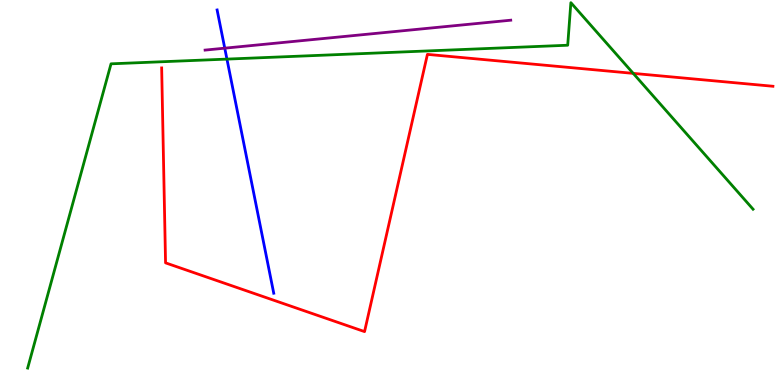[{'lines': ['blue', 'red'], 'intersections': []}, {'lines': ['green', 'red'], 'intersections': [{'x': 8.17, 'y': 8.09}]}, {'lines': ['purple', 'red'], 'intersections': []}, {'lines': ['blue', 'green'], 'intersections': [{'x': 2.93, 'y': 8.46}]}, {'lines': ['blue', 'purple'], 'intersections': [{'x': 2.9, 'y': 8.75}]}, {'lines': ['green', 'purple'], 'intersections': []}]